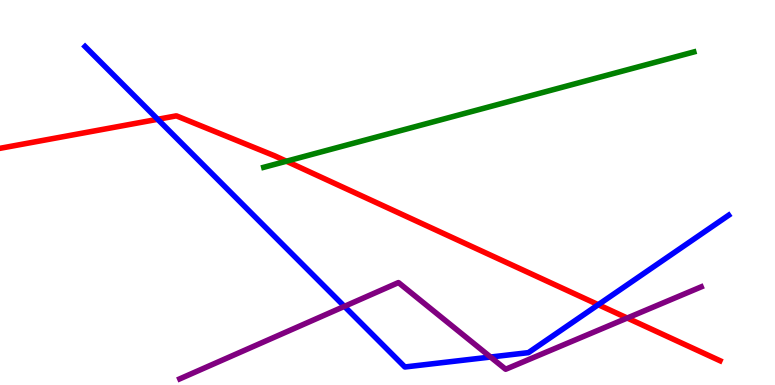[{'lines': ['blue', 'red'], 'intersections': [{'x': 2.03, 'y': 6.9}, {'x': 7.72, 'y': 2.09}]}, {'lines': ['green', 'red'], 'intersections': [{'x': 3.7, 'y': 5.81}]}, {'lines': ['purple', 'red'], 'intersections': [{'x': 8.09, 'y': 1.74}]}, {'lines': ['blue', 'green'], 'intersections': []}, {'lines': ['blue', 'purple'], 'intersections': [{'x': 4.44, 'y': 2.04}, {'x': 6.33, 'y': 0.726}]}, {'lines': ['green', 'purple'], 'intersections': []}]